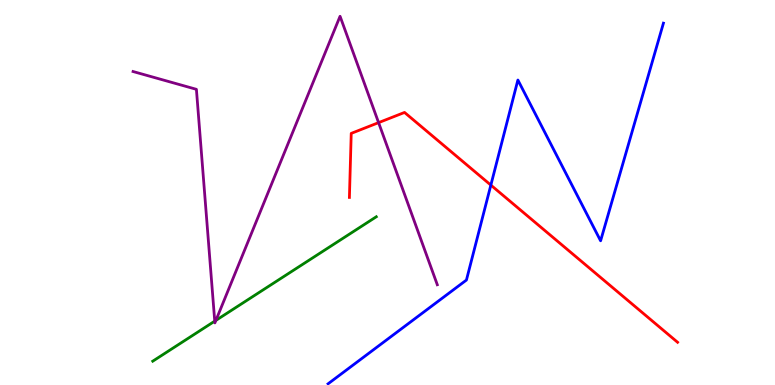[{'lines': ['blue', 'red'], 'intersections': [{'x': 6.33, 'y': 5.19}]}, {'lines': ['green', 'red'], 'intersections': []}, {'lines': ['purple', 'red'], 'intersections': [{'x': 4.89, 'y': 6.81}]}, {'lines': ['blue', 'green'], 'intersections': []}, {'lines': ['blue', 'purple'], 'intersections': []}, {'lines': ['green', 'purple'], 'intersections': [{'x': 2.77, 'y': 1.66}, {'x': 2.79, 'y': 1.68}]}]